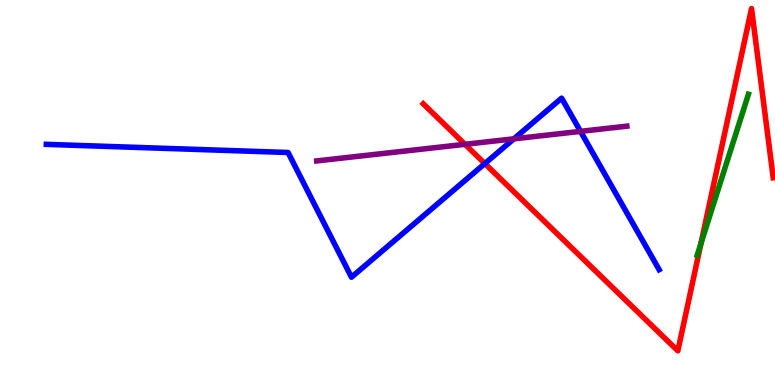[{'lines': ['blue', 'red'], 'intersections': [{'x': 6.26, 'y': 5.75}]}, {'lines': ['green', 'red'], 'intersections': [{'x': 9.05, 'y': 3.68}]}, {'lines': ['purple', 'red'], 'intersections': [{'x': 6.0, 'y': 6.25}]}, {'lines': ['blue', 'green'], 'intersections': []}, {'lines': ['blue', 'purple'], 'intersections': [{'x': 6.63, 'y': 6.39}, {'x': 7.49, 'y': 6.59}]}, {'lines': ['green', 'purple'], 'intersections': []}]